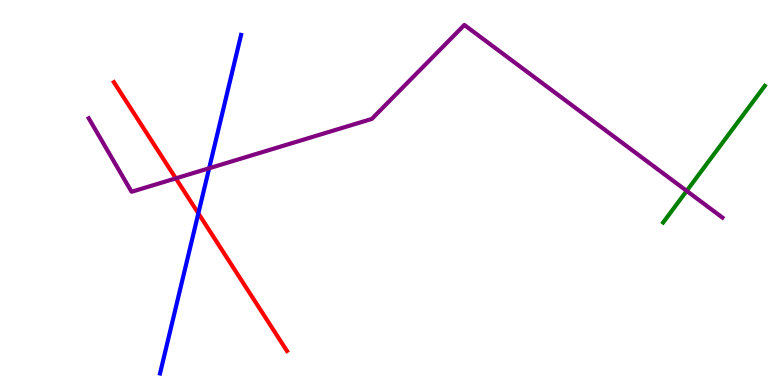[{'lines': ['blue', 'red'], 'intersections': [{'x': 2.56, 'y': 4.46}]}, {'lines': ['green', 'red'], 'intersections': []}, {'lines': ['purple', 'red'], 'intersections': [{'x': 2.27, 'y': 5.37}]}, {'lines': ['blue', 'green'], 'intersections': []}, {'lines': ['blue', 'purple'], 'intersections': [{'x': 2.7, 'y': 5.63}]}, {'lines': ['green', 'purple'], 'intersections': [{'x': 8.86, 'y': 5.04}]}]